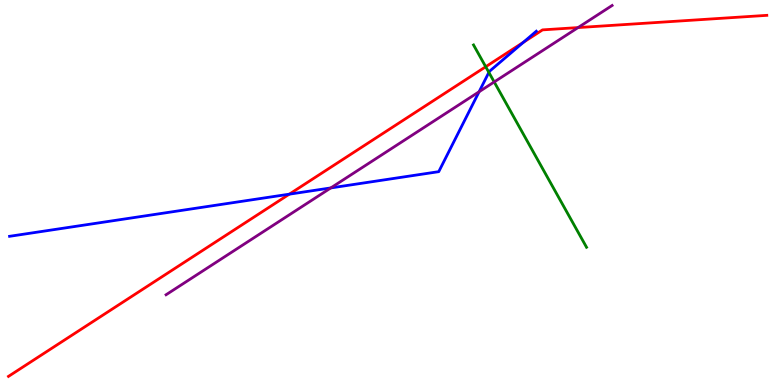[{'lines': ['blue', 'red'], 'intersections': [{'x': 3.73, 'y': 4.96}, {'x': 6.75, 'y': 8.9}]}, {'lines': ['green', 'red'], 'intersections': [{'x': 6.27, 'y': 8.27}]}, {'lines': ['purple', 'red'], 'intersections': [{'x': 7.46, 'y': 9.28}]}, {'lines': ['blue', 'green'], 'intersections': [{'x': 6.31, 'y': 8.12}]}, {'lines': ['blue', 'purple'], 'intersections': [{'x': 4.27, 'y': 5.12}, {'x': 6.18, 'y': 7.62}]}, {'lines': ['green', 'purple'], 'intersections': [{'x': 6.38, 'y': 7.87}]}]